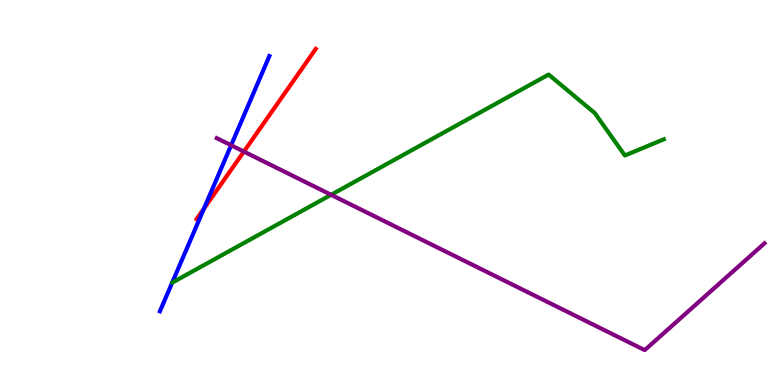[{'lines': ['blue', 'red'], 'intersections': [{'x': 2.63, 'y': 4.58}]}, {'lines': ['green', 'red'], 'intersections': []}, {'lines': ['purple', 'red'], 'intersections': [{'x': 3.15, 'y': 6.06}]}, {'lines': ['blue', 'green'], 'intersections': []}, {'lines': ['blue', 'purple'], 'intersections': [{'x': 2.98, 'y': 6.23}]}, {'lines': ['green', 'purple'], 'intersections': [{'x': 4.27, 'y': 4.94}]}]